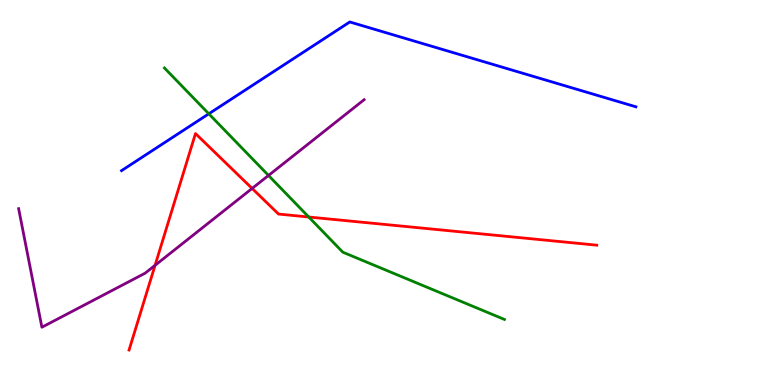[{'lines': ['blue', 'red'], 'intersections': []}, {'lines': ['green', 'red'], 'intersections': [{'x': 3.98, 'y': 4.36}]}, {'lines': ['purple', 'red'], 'intersections': [{'x': 2.0, 'y': 3.11}, {'x': 3.25, 'y': 5.11}]}, {'lines': ['blue', 'green'], 'intersections': [{'x': 2.69, 'y': 7.04}]}, {'lines': ['blue', 'purple'], 'intersections': []}, {'lines': ['green', 'purple'], 'intersections': [{'x': 3.46, 'y': 5.44}]}]